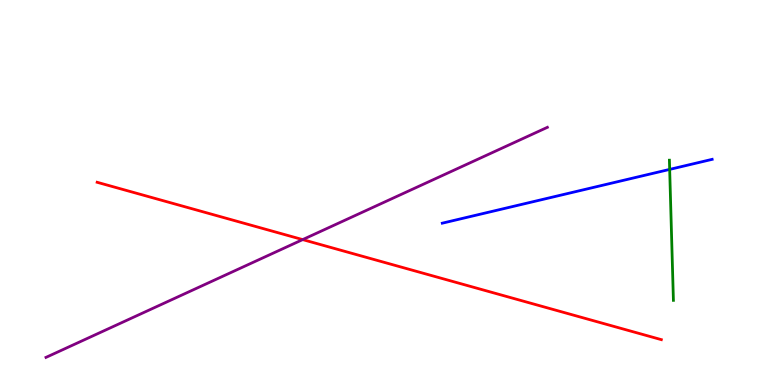[{'lines': ['blue', 'red'], 'intersections': []}, {'lines': ['green', 'red'], 'intersections': []}, {'lines': ['purple', 'red'], 'intersections': [{'x': 3.91, 'y': 3.78}]}, {'lines': ['blue', 'green'], 'intersections': [{'x': 8.64, 'y': 5.6}]}, {'lines': ['blue', 'purple'], 'intersections': []}, {'lines': ['green', 'purple'], 'intersections': []}]